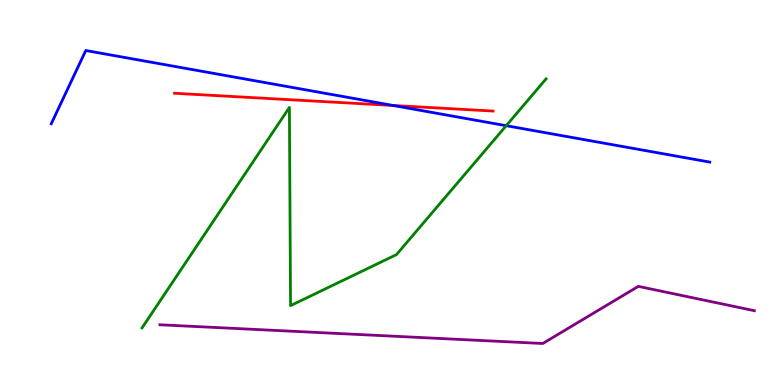[{'lines': ['blue', 'red'], 'intersections': [{'x': 5.07, 'y': 7.26}]}, {'lines': ['green', 'red'], 'intersections': []}, {'lines': ['purple', 'red'], 'intersections': []}, {'lines': ['blue', 'green'], 'intersections': [{'x': 6.53, 'y': 6.74}]}, {'lines': ['blue', 'purple'], 'intersections': []}, {'lines': ['green', 'purple'], 'intersections': []}]